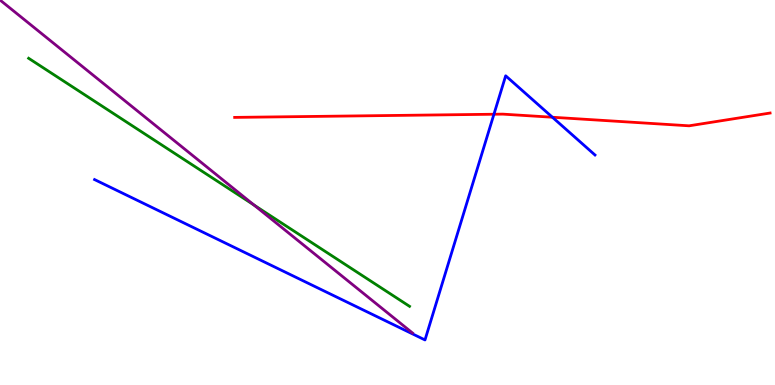[{'lines': ['blue', 'red'], 'intersections': [{'x': 6.37, 'y': 7.03}, {'x': 7.13, 'y': 6.95}]}, {'lines': ['green', 'red'], 'intersections': []}, {'lines': ['purple', 'red'], 'intersections': []}, {'lines': ['blue', 'green'], 'intersections': []}, {'lines': ['blue', 'purple'], 'intersections': []}, {'lines': ['green', 'purple'], 'intersections': [{'x': 3.28, 'y': 4.67}]}]